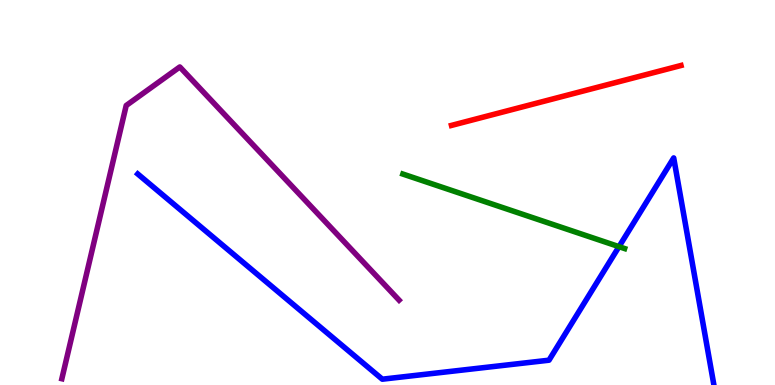[{'lines': ['blue', 'red'], 'intersections': []}, {'lines': ['green', 'red'], 'intersections': []}, {'lines': ['purple', 'red'], 'intersections': []}, {'lines': ['blue', 'green'], 'intersections': [{'x': 7.99, 'y': 3.59}]}, {'lines': ['blue', 'purple'], 'intersections': []}, {'lines': ['green', 'purple'], 'intersections': []}]